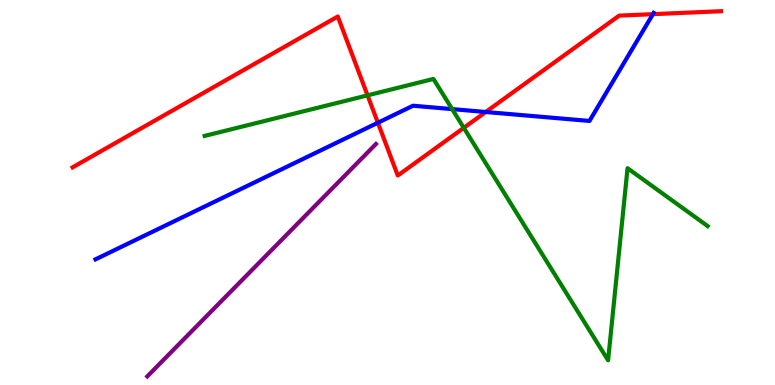[{'lines': ['blue', 'red'], 'intersections': [{'x': 4.88, 'y': 6.81}, {'x': 6.27, 'y': 7.09}, {'x': 8.42, 'y': 9.63}]}, {'lines': ['green', 'red'], 'intersections': [{'x': 4.74, 'y': 7.52}, {'x': 5.98, 'y': 6.68}]}, {'lines': ['purple', 'red'], 'intersections': []}, {'lines': ['blue', 'green'], 'intersections': [{'x': 5.83, 'y': 7.17}]}, {'lines': ['blue', 'purple'], 'intersections': []}, {'lines': ['green', 'purple'], 'intersections': []}]